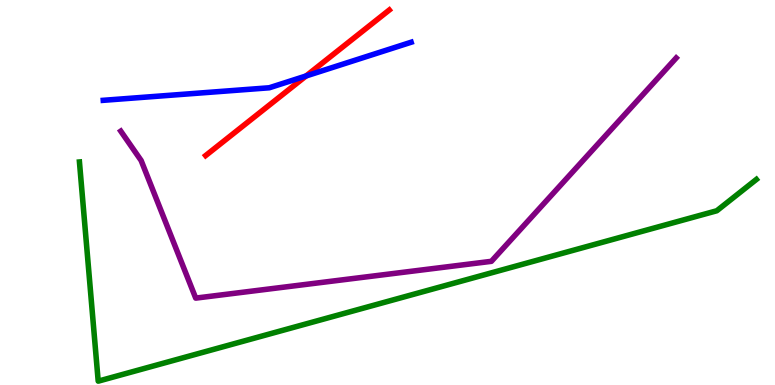[{'lines': ['blue', 'red'], 'intersections': [{'x': 3.95, 'y': 8.03}]}, {'lines': ['green', 'red'], 'intersections': []}, {'lines': ['purple', 'red'], 'intersections': []}, {'lines': ['blue', 'green'], 'intersections': []}, {'lines': ['blue', 'purple'], 'intersections': []}, {'lines': ['green', 'purple'], 'intersections': []}]